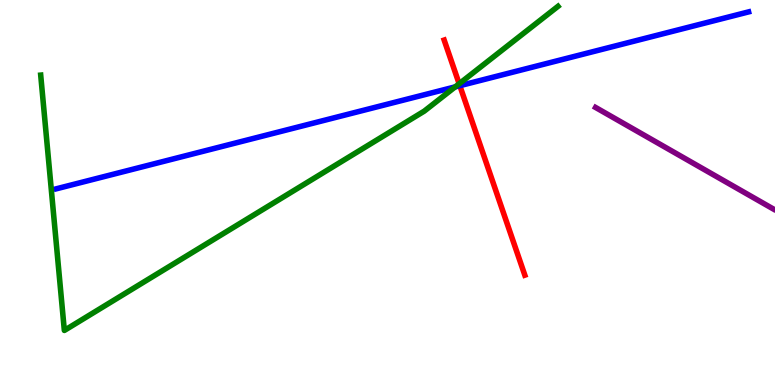[{'lines': ['blue', 'red'], 'intersections': [{'x': 5.93, 'y': 7.77}]}, {'lines': ['green', 'red'], 'intersections': [{'x': 5.92, 'y': 7.82}]}, {'lines': ['purple', 'red'], 'intersections': []}, {'lines': ['blue', 'green'], 'intersections': [{'x': 5.87, 'y': 7.74}]}, {'lines': ['blue', 'purple'], 'intersections': []}, {'lines': ['green', 'purple'], 'intersections': []}]